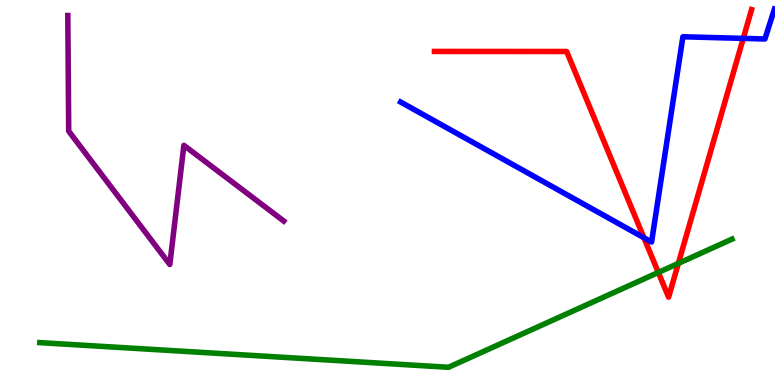[{'lines': ['blue', 'red'], 'intersections': [{'x': 8.31, 'y': 3.83}, {'x': 9.59, 'y': 9.0}]}, {'lines': ['green', 'red'], 'intersections': [{'x': 8.49, 'y': 2.92}, {'x': 8.75, 'y': 3.16}]}, {'lines': ['purple', 'red'], 'intersections': []}, {'lines': ['blue', 'green'], 'intersections': []}, {'lines': ['blue', 'purple'], 'intersections': []}, {'lines': ['green', 'purple'], 'intersections': []}]